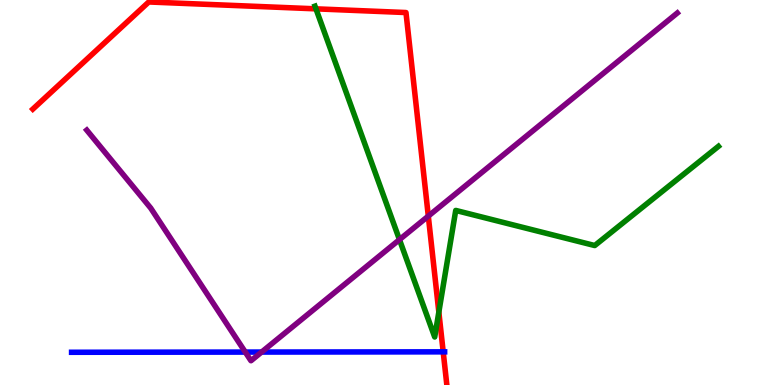[{'lines': ['blue', 'red'], 'intersections': [{'x': 5.72, 'y': 0.861}]}, {'lines': ['green', 'red'], 'intersections': [{'x': 4.08, 'y': 9.77}, {'x': 5.66, 'y': 1.89}]}, {'lines': ['purple', 'red'], 'intersections': [{'x': 5.53, 'y': 4.39}]}, {'lines': ['blue', 'green'], 'intersections': []}, {'lines': ['blue', 'purple'], 'intersections': [{'x': 3.16, 'y': 0.855}, {'x': 3.38, 'y': 0.856}]}, {'lines': ['green', 'purple'], 'intersections': [{'x': 5.15, 'y': 3.78}]}]